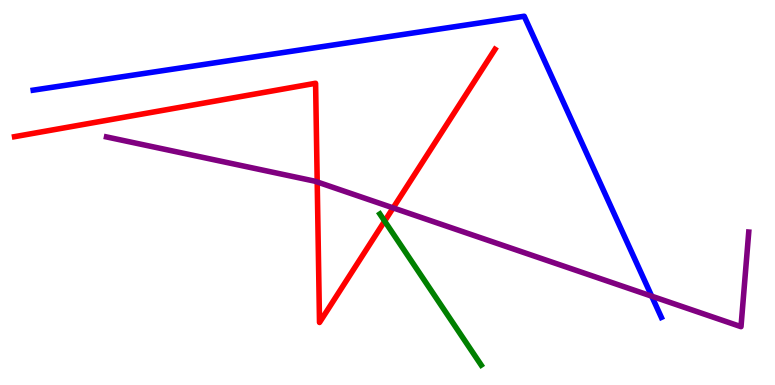[{'lines': ['blue', 'red'], 'intersections': []}, {'lines': ['green', 'red'], 'intersections': [{'x': 4.96, 'y': 4.26}]}, {'lines': ['purple', 'red'], 'intersections': [{'x': 4.09, 'y': 5.27}, {'x': 5.07, 'y': 4.6}]}, {'lines': ['blue', 'green'], 'intersections': []}, {'lines': ['blue', 'purple'], 'intersections': [{'x': 8.41, 'y': 2.31}]}, {'lines': ['green', 'purple'], 'intersections': []}]